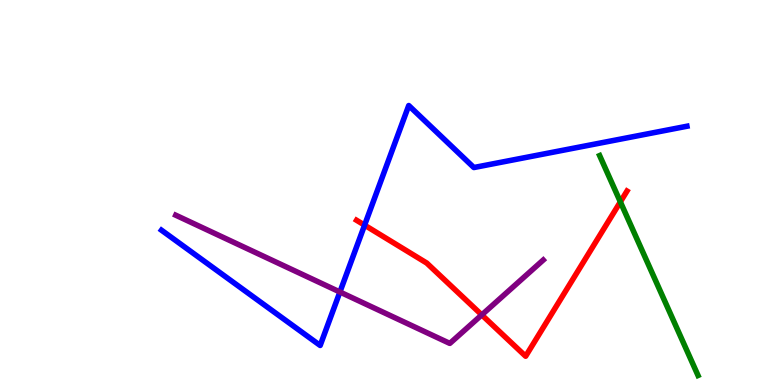[{'lines': ['blue', 'red'], 'intersections': [{'x': 4.7, 'y': 4.15}]}, {'lines': ['green', 'red'], 'intersections': [{'x': 8.0, 'y': 4.76}]}, {'lines': ['purple', 'red'], 'intersections': [{'x': 6.22, 'y': 1.82}]}, {'lines': ['blue', 'green'], 'intersections': []}, {'lines': ['blue', 'purple'], 'intersections': [{'x': 4.39, 'y': 2.42}]}, {'lines': ['green', 'purple'], 'intersections': []}]